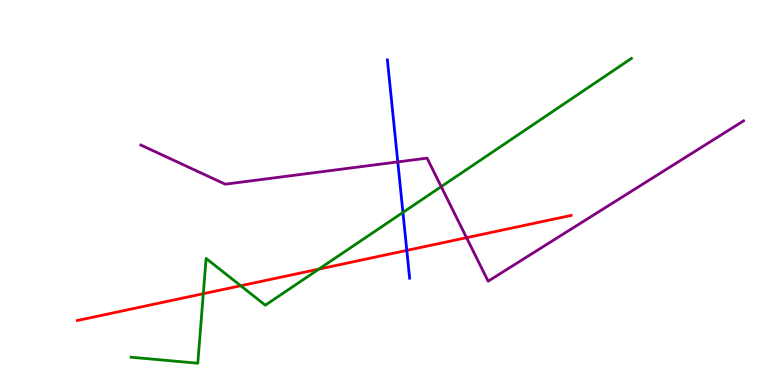[{'lines': ['blue', 'red'], 'intersections': [{'x': 5.25, 'y': 3.5}]}, {'lines': ['green', 'red'], 'intersections': [{'x': 2.62, 'y': 2.37}, {'x': 3.11, 'y': 2.58}, {'x': 4.11, 'y': 3.01}]}, {'lines': ['purple', 'red'], 'intersections': [{'x': 6.02, 'y': 3.83}]}, {'lines': ['blue', 'green'], 'intersections': [{'x': 5.2, 'y': 4.48}]}, {'lines': ['blue', 'purple'], 'intersections': [{'x': 5.13, 'y': 5.79}]}, {'lines': ['green', 'purple'], 'intersections': [{'x': 5.69, 'y': 5.15}]}]